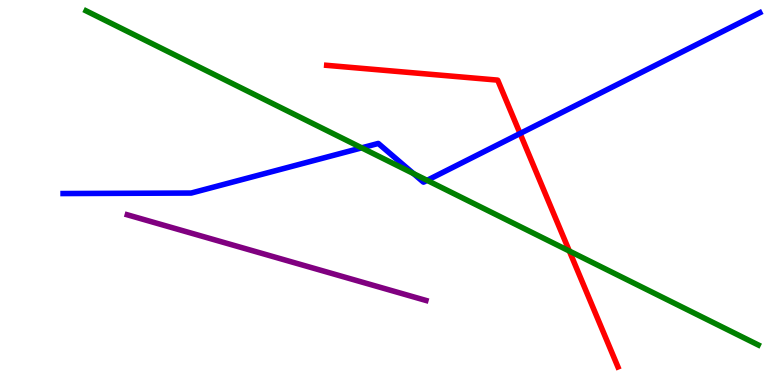[{'lines': ['blue', 'red'], 'intersections': [{'x': 6.71, 'y': 6.53}]}, {'lines': ['green', 'red'], 'intersections': [{'x': 7.35, 'y': 3.48}]}, {'lines': ['purple', 'red'], 'intersections': []}, {'lines': ['blue', 'green'], 'intersections': [{'x': 4.67, 'y': 6.16}, {'x': 5.33, 'y': 5.49}, {'x': 5.51, 'y': 5.32}]}, {'lines': ['blue', 'purple'], 'intersections': []}, {'lines': ['green', 'purple'], 'intersections': []}]